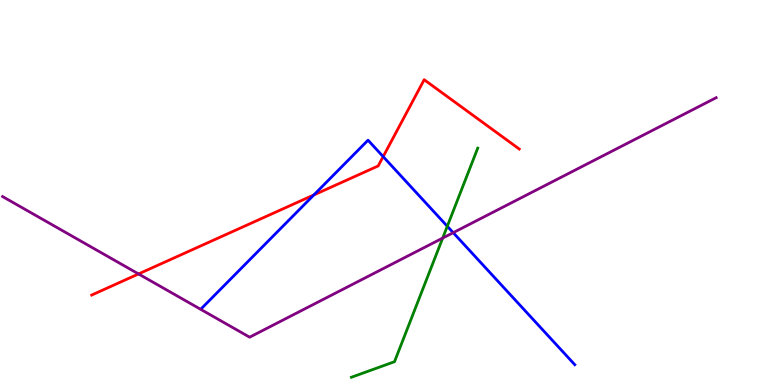[{'lines': ['blue', 'red'], 'intersections': [{'x': 4.05, 'y': 4.94}, {'x': 4.94, 'y': 5.93}]}, {'lines': ['green', 'red'], 'intersections': []}, {'lines': ['purple', 'red'], 'intersections': [{'x': 1.79, 'y': 2.88}]}, {'lines': ['blue', 'green'], 'intersections': [{'x': 5.77, 'y': 4.12}]}, {'lines': ['blue', 'purple'], 'intersections': [{'x': 5.85, 'y': 3.96}]}, {'lines': ['green', 'purple'], 'intersections': [{'x': 5.71, 'y': 3.82}]}]